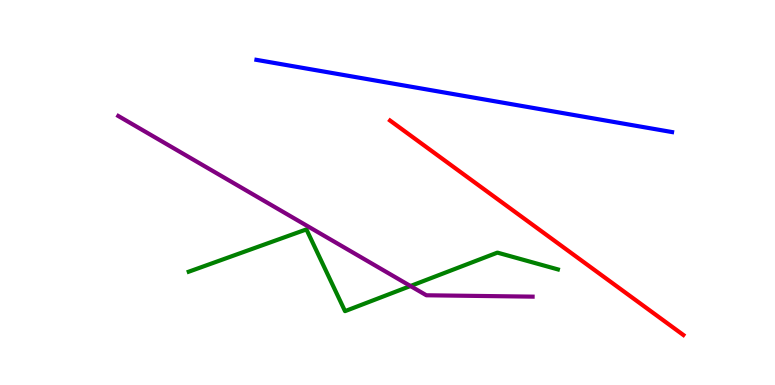[{'lines': ['blue', 'red'], 'intersections': []}, {'lines': ['green', 'red'], 'intersections': []}, {'lines': ['purple', 'red'], 'intersections': []}, {'lines': ['blue', 'green'], 'intersections': []}, {'lines': ['blue', 'purple'], 'intersections': []}, {'lines': ['green', 'purple'], 'intersections': [{'x': 5.3, 'y': 2.57}]}]